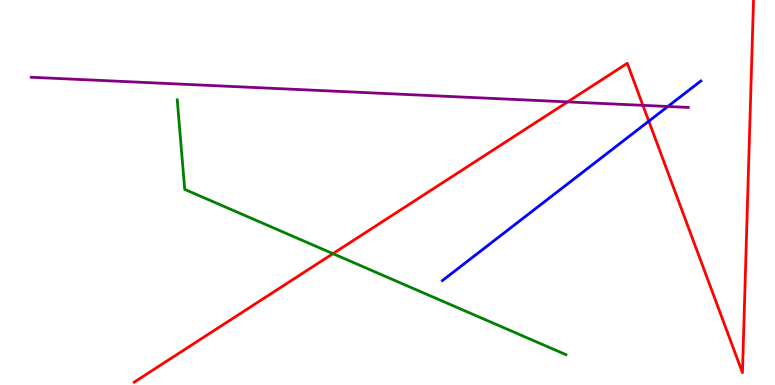[{'lines': ['blue', 'red'], 'intersections': [{'x': 8.37, 'y': 6.85}]}, {'lines': ['green', 'red'], 'intersections': [{'x': 4.3, 'y': 3.41}]}, {'lines': ['purple', 'red'], 'intersections': [{'x': 7.32, 'y': 7.35}, {'x': 8.3, 'y': 7.26}]}, {'lines': ['blue', 'green'], 'intersections': []}, {'lines': ['blue', 'purple'], 'intersections': [{'x': 8.62, 'y': 7.23}]}, {'lines': ['green', 'purple'], 'intersections': []}]